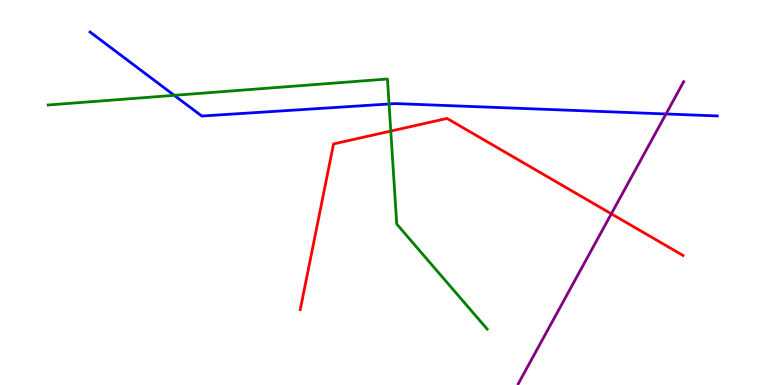[{'lines': ['blue', 'red'], 'intersections': []}, {'lines': ['green', 'red'], 'intersections': [{'x': 5.04, 'y': 6.6}]}, {'lines': ['purple', 'red'], 'intersections': [{'x': 7.89, 'y': 4.45}]}, {'lines': ['blue', 'green'], 'intersections': [{'x': 2.25, 'y': 7.52}, {'x': 5.02, 'y': 7.3}]}, {'lines': ['blue', 'purple'], 'intersections': [{'x': 8.59, 'y': 7.04}]}, {'lines': ['green', 'purple'], 'intersections': []}]